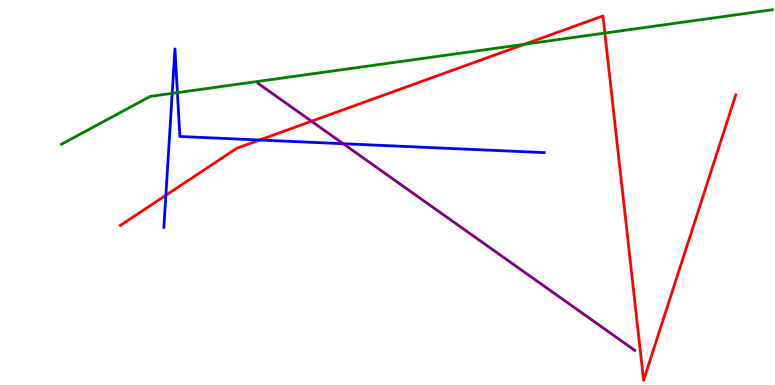[{'lines': ['blue', 'red'], 'intersections': [{'x': 2.14, 'y': 4.93}, {'x': 3.35, 'y': 6.36}]}, {'lines': ['green', 'red'], 'intersections': [{'x': 6.77, 'y': 8.85}, {'x': 7.8, 'y': 9.14}]}, {'lines': ['purple', 'red'], 'intersections': [{'x': 4.02, 'y': 6.85}]}, {'lines': ['blue', 'green'], 'intersections': [{'x': 2.22, 'y': 7.58}, {'x': 2.29, 'y': 7.59}]}, {'lines': ['blue', 'purple'], 'intersections': [{'x': 4.43, 'y': 6.27}]}, {'lines': ['green', 'purple'], 'intersections': []}]